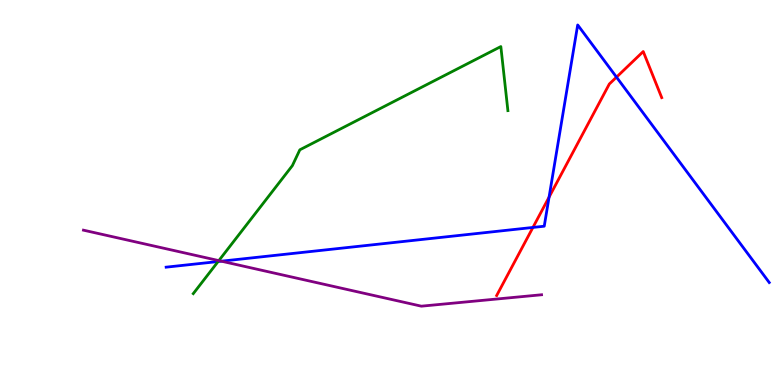[{'lines': ['blue', 'red'], 'intersections': [{'x': 6.88, 'y': 4.09}, {'x': 7.08, 'y': 4.88}, {'x': 7.95, 'y': 8.0}]}, {'lines': ['green', 'red'], 'intersections': []}, {'lines': ['purple', 'red'], 'intersections': []}, {'lines': ['blue', 'green'], 'intersections': [{'x': 2.81, 'y': 3.21}]}, {'lines': ['blue', 'purple'], 'intersections': [{'x': 2.86, 'y': 3.22}]}, {'lines': ['green', 'purple'], 'intersections': [{'x': 2.82, 'y': 3.23}]}]